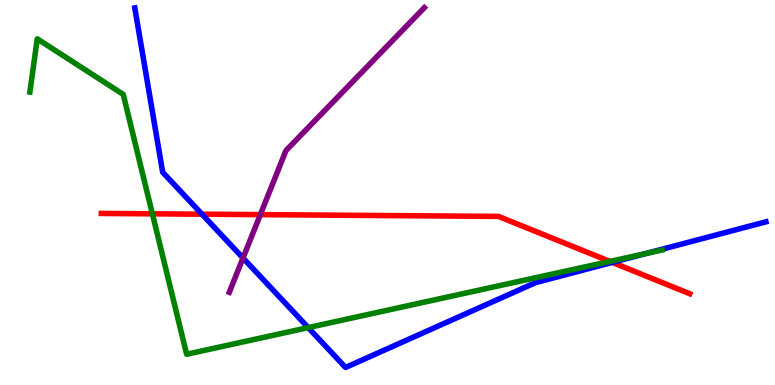[{'lines': ['blue', 'red'], 'intersections': [{'x': 2.61, 'y': 4.44}, {'x': 7.9, 'y': 3.18}]}, {'lines': ['green', 'red'], 'intersections': [{'x': 1.97, 'y': 4.45}, {'x': 7.87, 'y': 3.21}]}, {'lines': ['purple', 'red'], 'intersections': [{'x': 3.36, 'y': 4.43}]}, {'lines': ['blue', 'green'], 'intersections': [{'x': 3.98, 'y': 1.49}, {'x': 8.33, 'y': 3.41}]}, {'lines': ['blue', 'purple'], 'intersections': [{'x': 3.14, 'y': 3.3}]}, {'lines': ['green', 'purple'], 'intersections': []}]